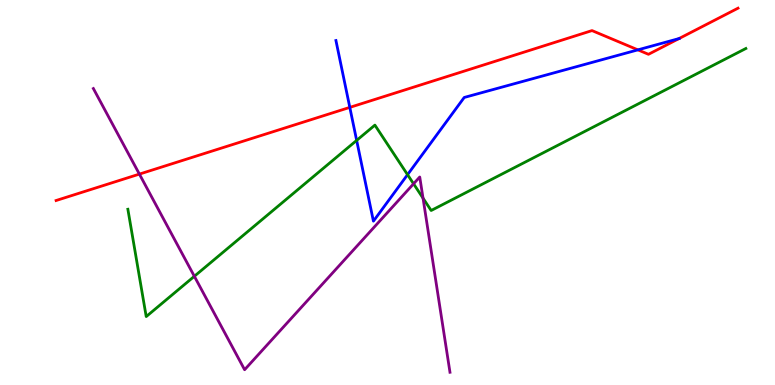[{'lines': ['blue', 'red'], 'intersections': [{'x': 4.51, 'y': 7.21}, {'x': 8.23, 'y': 8.71}, {'x': 8.76, 'y': 9.0}]}, {'lines': ['green', 'red'], 'intersections': []}, {'lines': ['purple', 'red'], 'intersections': [{'x': 1.8, 'y': 5.48}]}, {'lines': ['blue', 'green'], 'intersections': [{'x': 4.6, 'y': 6.35}, {'x': 5.26, 'y': 5.46}]}, {'lines': ['blue', 'purple'], 'intersections': []}, {'lines': ['green', 'purple'], 'intersections': [{'x': 2.51, 'y': 2.82}, {'x': 5.34, 'y': 5.23}, {'x': 5.46, 'y': 4.85}]}]